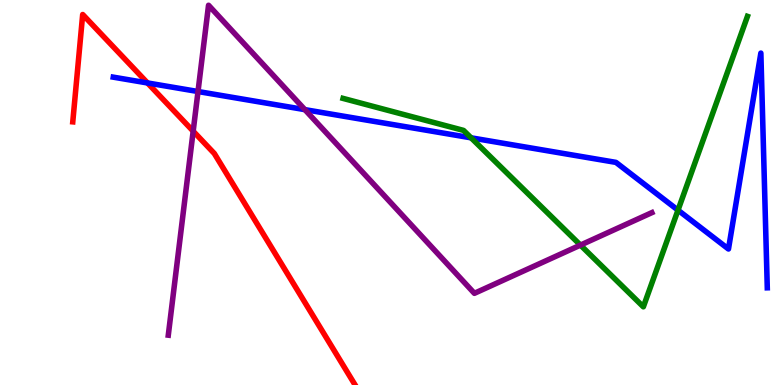[{'lines': ['blue', 'red'], 'intersections': [{'x': 1.9, 'y': 7.85}]}, {'lines': ['green', 'red'], 'intersections': []}, {'lines': ['purple', 'red'], 'intersections': [{'x': 2.49, 'y': 6.59}]}, {'lines': ['blue', 'green'], 'intersections': [{'x': 6.08, 'y': 6.42}, {'x': 8.75, 'y': 4.54}]}, {'lines': ['blue', 'purple'], 'intersections': [{'x': 2.55, 'y': 7.62}, {'x': 3.93, 'y': 7.15}]}, {'lines': ['green', 'purple'], 'intersections': [{'x': 7.49, 'y': 3.63}]}]